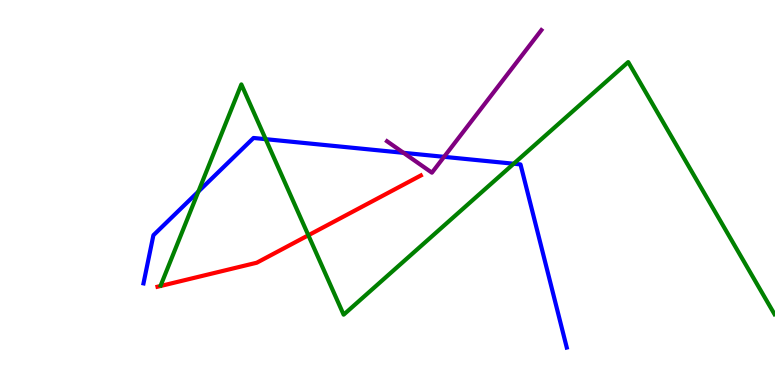[{'lines': ['blue', 'red'], 'intersections': []}, {'lines': ['green', 'red'], 'intersections': [{'x': 3.98, 'y': 3.89}]}, {'lines': ['purple', 'red'], 'intersections': []}, {'lines': ['blue', 'green'], 'intersections': [{'x': 2.56, 'y': 5.02}, {'x': 3.43, 'y': 6.39}, {'x': 6.63, 'y': 5.75}]}, {'lines': ['blue', 'purple'], 'intersections': [{'x': 5.21, 'y': 6.03}, {'x': 5.73, 'y': 5.93}]}, {'lines': ['green', 'purple'], 'intersections': []}]